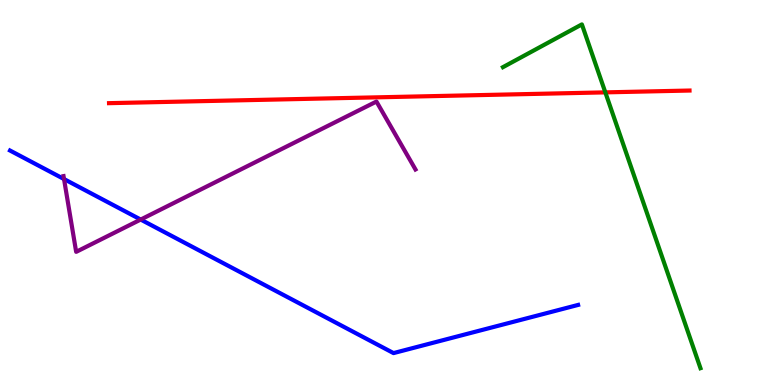[{'lines': ['blue', 'red'], 'intersections': []}, {'lines': ['green', 'red'], 'intersections': [{'x': 7.81, 'y': 7.6}]}, {'lines': ['purple', 'red'], 'intersections': []}, {'lines': ['blue', 'green'], 'intersections': []}, {'lines': ['blue', 'purple'], 'intersections': [{'x': 0.826, 'y': 5.35}, {'x': 1.82, 'y': 4.3}]}, {'lines': ['green', 'purple'], 'intersections': []}]